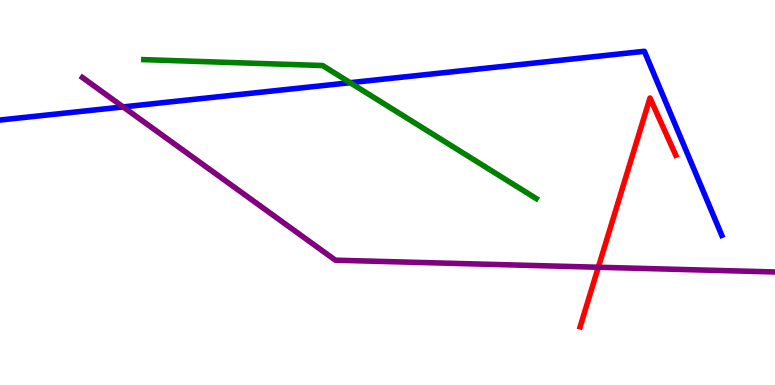[{'lines': ['blue', 'red'], 'intersections': []}, {'lines': ['green', 'red'], 'intersections': []}, {'lines': ['purple', 'red'], 'intersections': [{'x': 7.72, 'y': 3.06}]}, {'lines': ['blue', 'green'], 'intersections': [{'x': 4.52, 'y': 7.85}]}, {'lines': ['blue', 'purple'], 'intersections': [{'x': 1.59, 'y': 7.22}]}, {'lines': ['green', 'purple'], 'intersections': []}]